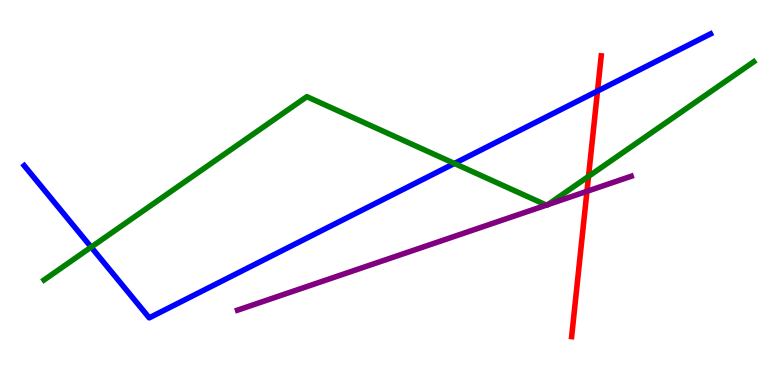[{'lines': ['blue', 'red'], 'intersections': [{'x': 7.71, 'y': 7.63}]}, {'lines': ['green', 'red'], 'intersections': [{'x': 7.59, 'y': 5.42}]}, {'lines': ['purple', 'red'], 'intersections': [{'x': 7.57, 'y': 5.03}]}, {'lines': ['blue', 'green'], 'intersections': [{'x': 1.18, 'y': 3.58}, {'x': 5.86, 'y': 5.75}]}, {'lines': ['blue', 'purple'], 'intersections': []}, {'lines': ['green', 'purple'], 'intersections': [{'x': 7.05, 'y': 4.67}, {'x': 7.07, 'y': 4.69}]}]